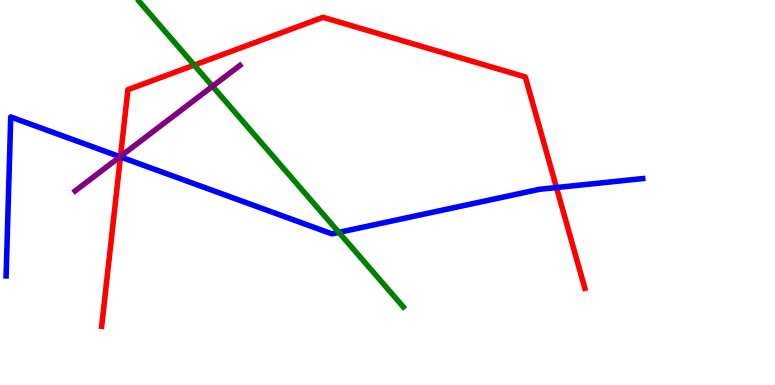[{'lines': ['blue', 'red'], 'intersections': [{'x': 1.55, 'y': 5.92}, {'x': 7.18, 'y': 5.13}]}, {'lines': ['green', 'red'], 'intersections': [{'x': 2.51, 'y': 8.31}]}, {'lines': ['purple', 'red'], 'intersections': [{'x': 1.56, 'y': 5.94}]}, {'lines': ['blue', 'green'], 'intersections': [{'x': 4.37, 'y': 3.96}]}, {'lines': ['blue', 'purple'], 'intersections': [{'x': 1.55, 'y': 5.93}]}, {'lines': ['green', 'purple'], 'intersections': [{'x': 2.74, 'y': 7.76}]}]